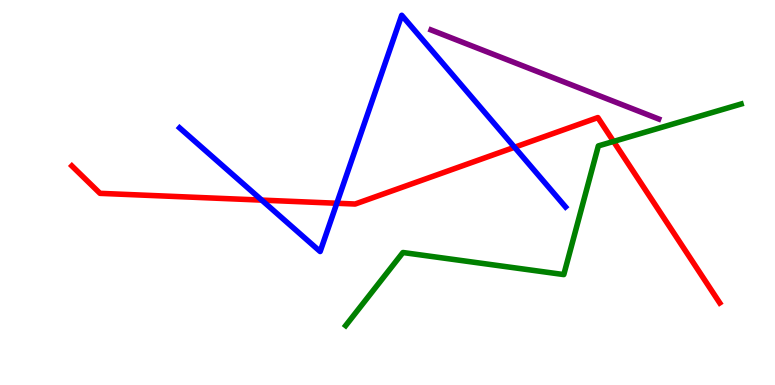[{'lines': ['blue', 'red'], 'intersections': [{'x': 3.38, 'y': 4.8}, {'x': 4.35, 'y': 4.72}, {'x': 6.64, 'y': 6.18}]}, {'lines': ['green', 'red'], 'intersections': [{'x': 7.92, 'y': 6.33}]}, {'lines': ['purple', 'red'], 'intersections': []}, {'lines': ['blue', 'green'], 'intersections': []}, {'lines': ['blue', 'purple'], 'intersections': []}, {'lines': ['green', 'purple'], 'intersections': []}]